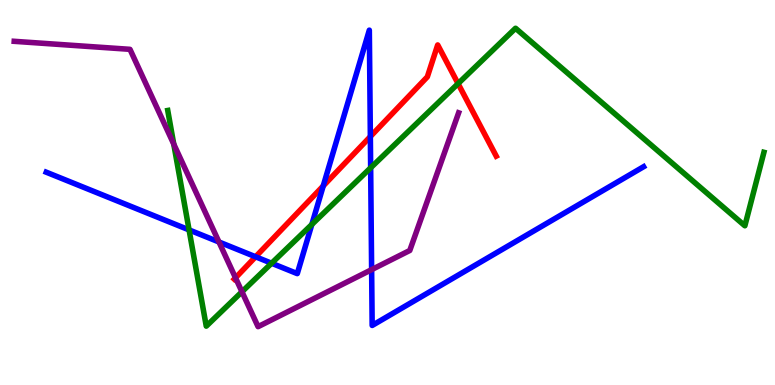[{'lines': ['blue', 'red'], 'intersections': [{'x': 3.3, 'y': 3.33}, {'x': 4.17, 'y': 5.17}, {'x': 4.78, 'y': 6.45}]}, {'lines': ['green', 'red'], 'intersections': [{'x': 5.91, 'y': 7.83}]}, {'lines': ['purple', 'red'], 'intersections': [{'x': 3.04, 'y': 2.78}]}, {'lines': ['blue', 'green'], 'intersections': [{'x': 2.44, 'y': 4.03}, {'x': 3.5, 'y': 3.16}, {'x': 4.02, 'y': 4.17}, {'x': 4.78, 'y': 5.64}]}, {'lines': ['blue', 'purple'], 'intersections': [{'x': 2.83, 'y': 3.71}, {'x': 4.8, 'y': 3.0}]}, {'lines': ['green', 'purple'], 'intersections': [{'x': 2.24, 'y': 6.26}, {'x': 3.12, 'y': 2.42}]}]